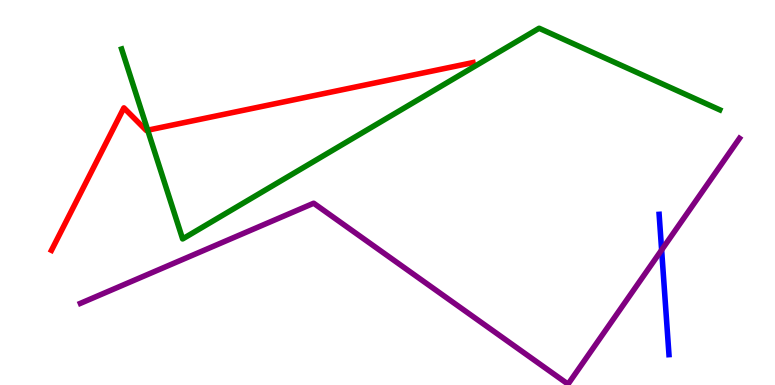[{'lines': ['blue', 'red'], 'intersections': []}, {'lines': ['green', 'red'], 'intersections': [{'x': 1.91, 'y': 6.62}]}, {'lines': ['purple', 'red'], 'intersections': []}, {'lines': ['blue', 'green'], 'intersections': []}, {'lines': ['blue', 'purple'], 'intersections': [{'x': 8.54, 'y': 3.51}]}, {'lines': ['green', 'purple'], 'intersections': []}]